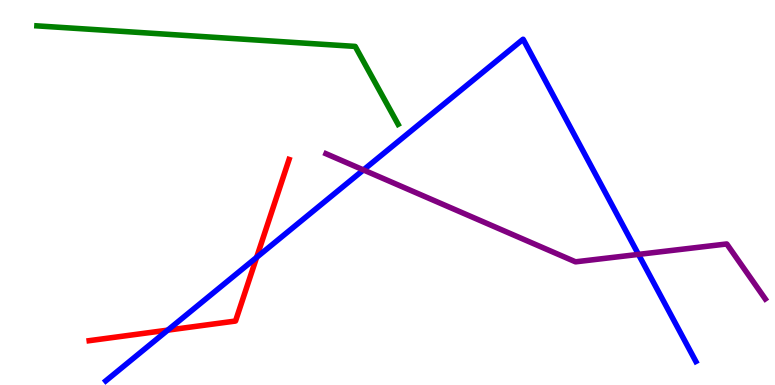[{'lines': ['blue', 'red'], 'intersections': [{'x': 2.16, 'y': 1.43}, {'x': 3.31, 'y': 3.31}]}, {'lines': ['green', 'red'], 'intersections': []}, {'lines': ['purple', 'red'], 'intersections': []}, {'lines': ['blue', 'green'], 'intersections': []}, {'lines': ['blue', 'purple'], 'intersections': [{'x': 4.69, 'y': 5.59}, {'x': 8.24, 'y': 3.39}]}, {'lines': ['green', 'purple'], 'intersections': []}]